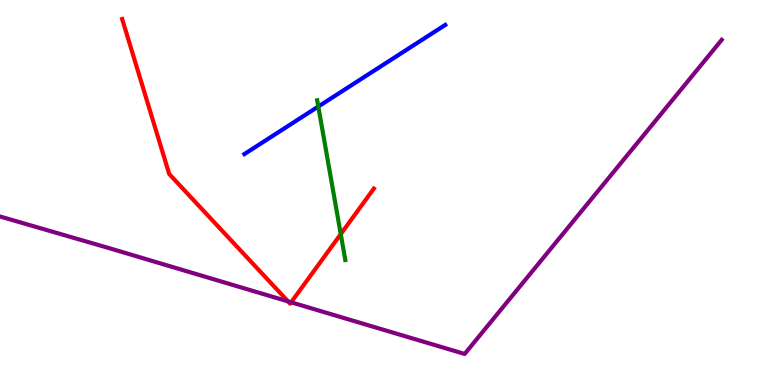[{'lines': ['blue', 'red'], 'intersections': []}, {'lines': ['green', 'red'], 'intersections': [{'x': 4.4, 'y': 3.92}]}, {'lines': ['purple', 'red'], 'intersections': [{'x': 3.72, 'y': 2.17}, {'x': 3.76, 'y': 2.15}]}, {'lines': ['blue', 'green'], 'intersections': [{'x': 4.11, 'y': 7.23}]}, {'lines': ['blue', 'purple'], 'intersections': []}, {'lines': ['green', 'purple'], 'intersections': []}]